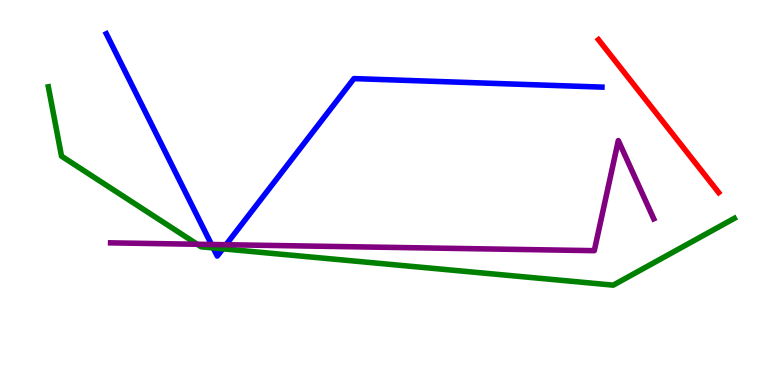[{'lines': ['blue', 'red'], 'intersections': []}, {'lines': ['green', 'red'], 'intersections': []}, {'lines': ['purple', 'red'], 'intersections': []}, {'lines': ['blue', 'green'], 'intersections': [{'x': 2.75, 'y': 3.56}, {'x': 2.88, 'y': 3.54}]}, {'lines': ['blue', 'purple'], 'intersections': [{'x': 2.73, 'y': 3.65}, {'x': 2.92, 'y': 3.64}]}, {'lines': ['green', 'purple'], 'intersections': [{'x': 2.54, 'y': 3.66}]}]